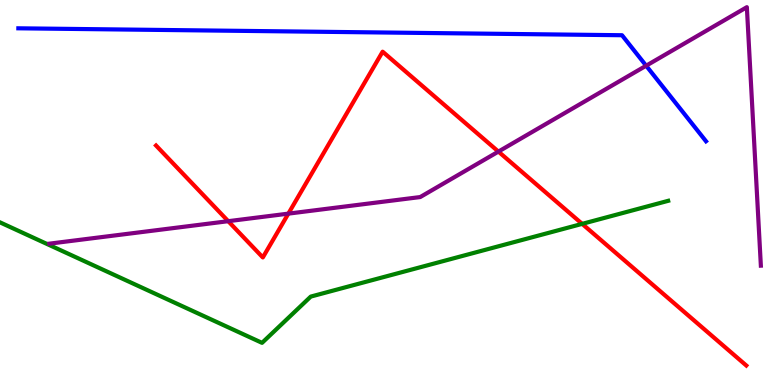[{'lines': ['blue', 'red'], 'intersections': []}, {'lines': ['green', 'red'], 'intersections': [{'x': 7.51, 'y': 4.19}]}, {'lines': ['purple', 'red'], 'intersections': [{'x': 2.94, 'y': 4.25}, {'x': 3.72, 'y': 4.45}, {'x': 6.43, 'y': 6.06}]}, {'lines': ['blue', 'green'], 'intersections': []}, {'lines': ['blue', 'purple'], 'intersections': [{'x': 8.34, 'y': 8.29}]}, {'lines': ['green', 'purple'], 'intersections': []}]